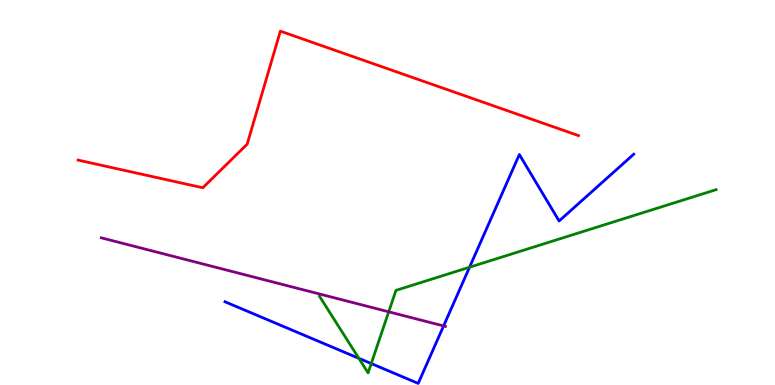[{'lines': ['blue', 'red'], 'intersections': []}, {'lines': ['green', 'red'], 'intersections': []}, {'lines': ['purple', 'red'], 'intersections': []}, {'lines': ['blue', 'green'], 'intersections': [{'x': 4.63, 'y': 0.693}, {'x': 4.79, 'y': 0.557}, {'x': 6.06, 'y': 3.06}]}, {'lines': ['blue', 'purple'], 'intersections': [{'x': 5.72, 'y': 1.53}]}, {'lines': ['green', 'purple'], 'intersections': [{'x': 5.02, 'y': 1.9}]}]